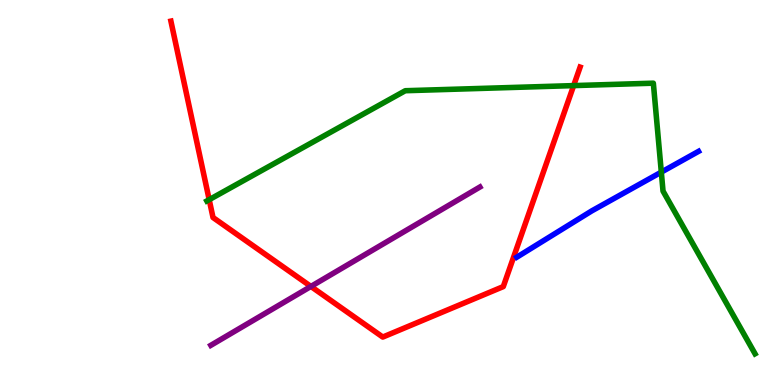[{'lines': ['blue', 'red'], 'intersections': []}, {'lines': ['green', 'red'], 'intersections': [{'x': 2.7, 'y': 4.81}, {'x': 7.4, 'y': 7.78}]}, {'lines': ['purple', 'red'], 'intersections': [{'x': 4.01, 'y': 2.56}]}, {'lines': ['blue', 'green'], 'intersections': [{'x': 8.53, 'y': 5.53}]}, {'lines': ['blue', 'purple'], 'intersections': []}, {'lines': ['green', 'purple'], 'intersections': []}]